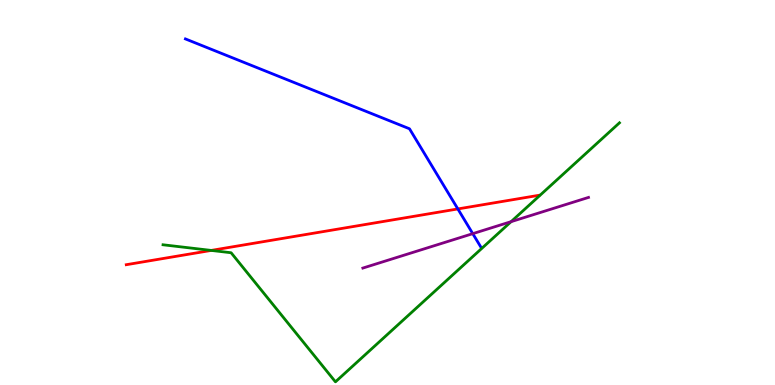[{'lines': ['blue', 'red'], 'intersections': [{'x': 5.91, 'y': 4.57}]}, {'lines': ['green', 'red'], 'intersections': [{'x': 2.73, 'y': 3.5}]}, {'lines': ['purple', 'red'], 'intersections': []}, {'lines': ['blue', 'green'], 'intersections': []}, {'lines': ['blue', 'purple'], 'intersections': [{'x': 6.1, 'y': 3.93}]}, {'lines': ['green', 'purple'], 'intersections': [{'x': 6.59, 'y': 4.24}]}]